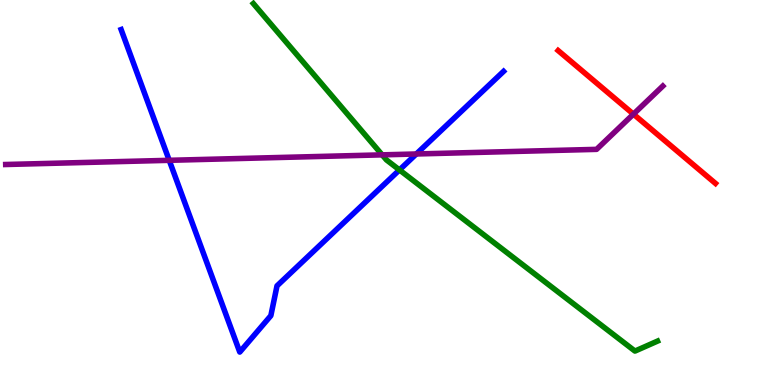[{'lines': ['blue', 'red'], 'intersections': []}, {'lines': ['green', 'red'], 'intersections': []}, {'lines': ['purple', 'red'], 'intersections': [{'x': 8.17, 'y': 7.04}]}, {'lines': ['blue', 'green'], 'intersections': [{'x': 5.15, 'y': 5.59}]}, {'lines': ['blue', 'purple'], 'intersections': [{'x': 2.18, 'y': 5.84}, {'x': 5.37, 'y': 6.0}]}, {'lines': ['green', 'purple'], 'intersections': [{'x': 4.93, 'y': 5.98}]}]